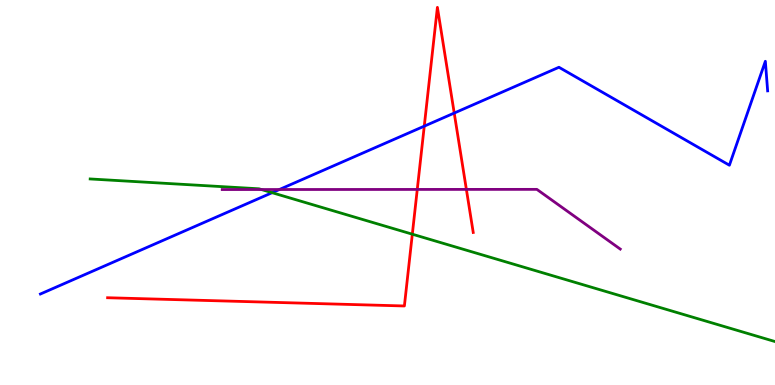[{'lines': ['blue', 'red'], 'intersections': [{'x': 5.47, 'y': 6.72}, {'x': 5.86, 'y': 7.06}]}, {'lines': ['green', 'red'], 'intersections': [{'x': 5.32, 'y': 3.92}]}, {'lines': ['purple', 'red'], 'intersections': [{'x': 5.38, 'y': 5.08}, {'x': 6.02, 'y': 5.08}]}, {'lines': ['blue', 'green'], 'intersections': [{'x': 3.51, 'y': 5.0}]}, {'lines': ['blue', 'purple'], 'intersections': [{'x': 3.6, 'y': 5.08}]}, {'lines': ['green', 'purple'], 'intersections': [{'x': 3.37, 'y': 5.08}]}]